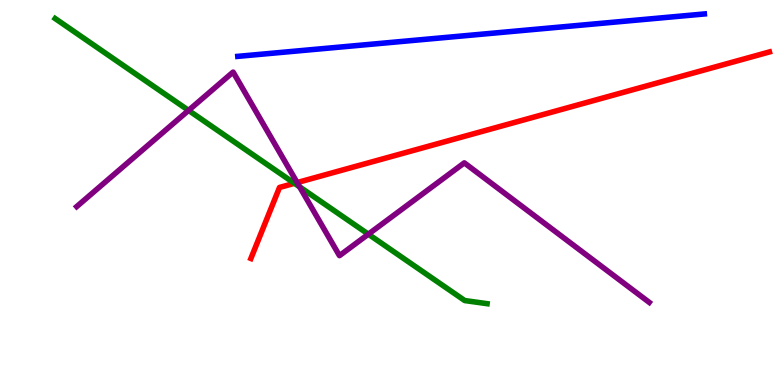[{'lines': ['blue', 'red'], 'intersections': []}, {'lines': ['green', 'red'], 'intersections': [{'x': 3.8, 'y': 5.24}]}, {'lines': ['purple', 'red'], 'intersections': [{'x': 3.83, 'y': 5.26}]}, {'lines': ['blue', 'green'], 'intersections': []}, {'lines': ['blue', 'purple'], 'intersections': []}, {'lines': ['green', 'purple'], 'intersections': [{'x': 2.43, 'y': 7.13}, {'x': 3.87, 'y': 5.15}, {'x': 4.75, 'y': 3.92}]}]